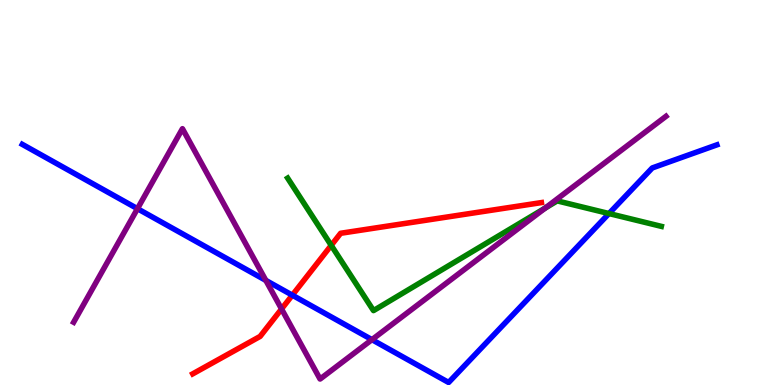[{'lines': ['blue', 'red'], 'intersections': [{'x': 3.77, 'y': 2.33}]}, {'lines': ['green', 'red'], 'intersections': [{'x': 4.27, 'y': 3.63}]}, {'lines': ['purple', 'red'], 'intersections': [{'x': 3.63, 'y': 1.97}]}, {'lines': ['blue', 'green'], 'intersections': [{'x': 7.86, 'y': 4.45}]}, {'lines': ['blue', 'purple'], 'intersections': [{'x': 1.77, 'y': 4.58}, {'x': 3.43, 'y': 2.72}, {'x': 4.8, 'y': 1.18}]}, {'lines': ['green', 'purple'], 'intersections': [{'x': 7.03, 'y': 4.6}]}]